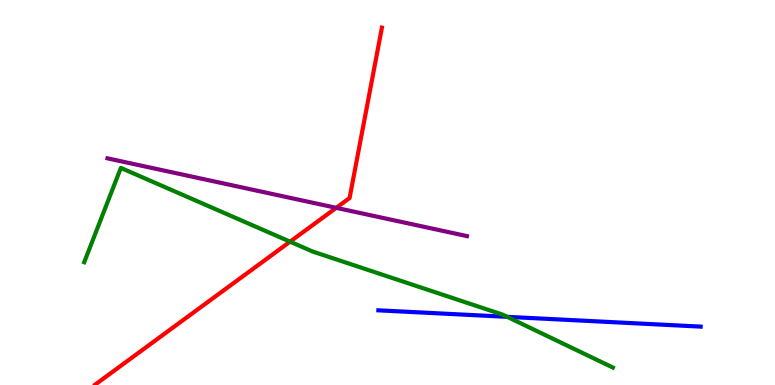[{'lines': ['blue', 'red'], 'intersections': []}, {'lines': ['green', 'red'], 'intersections': [{'x': 3.74, 'y': 3.72}]}, {'lines': ['purple', 'red'], 'intersections': [{'x': 4.34, 'y': 4.6}]}, {'lines': ['blue', 'green'], 'intersections': [{'x': 6.55, 'y': 1.77}]}, {'lines': ['blue', 'purple'], 'intersections': []}, {'lines': ['green', 'purple'], 'intersections': []}]